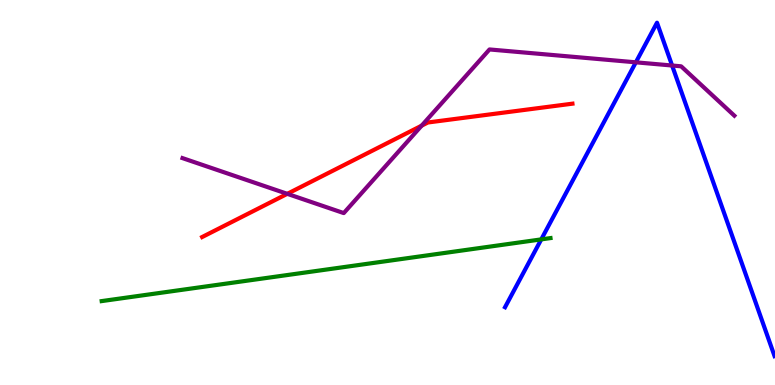[{'lines': ['blue', 'red'], 'intersections': []}, {'lines': ['green', 'red'], 'intersections': []}, {'lines': ['purple', 'red'], 'intersections': [{'x': 3.71, 'y': 4.97}, {'x': 5.44, 'y': 6.74}]}, {'lines': ['blue', 'green'], 'intersections': [{'x': 6.98, 'y': 3.78}]}, {'lines': ['blue', 'purple'], 'intersections': [{'x': 8.2, 'y': 8.38}, {'x': 8.67, 'y': 8.3}]}, {'lines': ['green', 'purple'], 'intersections': []}]